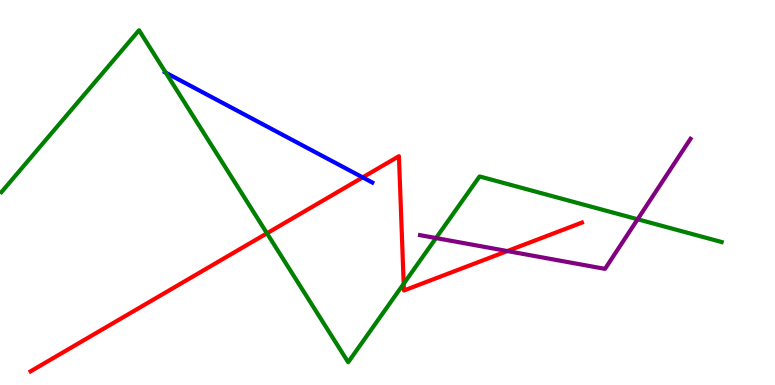[{'lines': ['blue', 'red'], 'intersections': [{'x': 4.68, 'y': 5.39}]}, {'lines': ['green', 'red'], 'intersections': [{'x': 3.44, 'y': 3.94}, {'x': 5.21, 'y': 2.63}]}, {'lines': ['purple', 'red'], 'intersections': [{'x': 6.55, 'y': 3.48}]}, {'lines': ['blue', 'green'], 'intersections': [{'x': 2.14, 'y': 8.11}]}, {'lines': ['blue', 'purple'], 'intersections': []}, {'lines': ['green', 'purple'], 'intersections': [{'x': 5.63, 'y': 3.82}, {'x': 8.23, 'y': 4.3}]}]